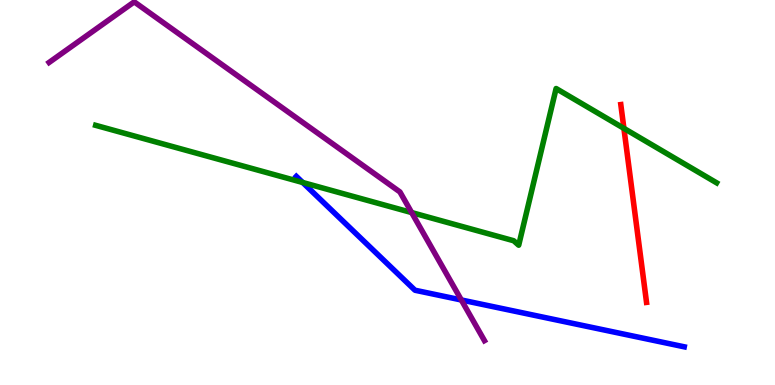[{'lines': ['blue', 'red'], 'intersections': []}, {'lines': ['green', 'red'], 'intersections': [{'x': 8.05, 'y': 6.67}]}, {'lines': ['purple', 'red'], 'intersections': []}, {'lines': ['blue', 'green'], 'intersections': [{'x': 3.91, 'y': 5.26}]}, {'lines': ['blue', 'purple'], 'intersections': [{'x': 5.95, 'y': 2.21}]}, {'lines': ['green', 'purple'], 'intersections': [{'x': 5.31, 'y': 4.48}]}]